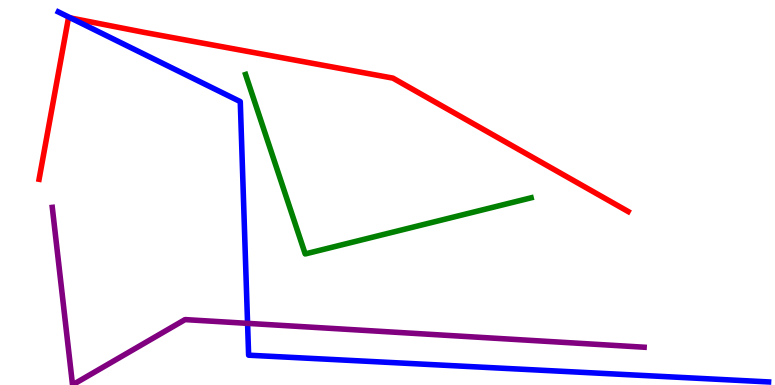[{'lines': ['blue', 'red'], 'intersections': [{'x': 0.911, 'y': 9.53}]}, {'lines': ['green', 'red'], 'intersections': []}, {'lines': ['purple', 'red'], 'intersections': []}, {'lines': ['blue', 'green'], 'intersections': []}, {'lines': ['blue', 'purple'], 'intersections': [{'x': 3.19, 'y': 1.6}]}, {'lines': ['green', 'purple'], 'intersections': []}]